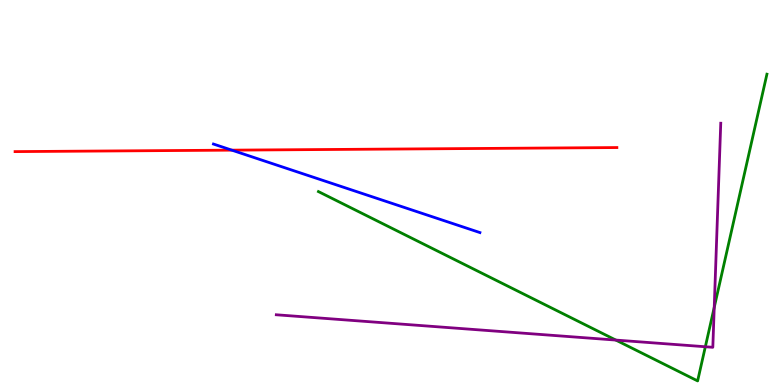[{'lines': ['blue', 'red'], 'intersections': [{'x': 2.99, 'y': 6.1}]}, {'lines': ['green', 'red'], 'intersections': []}, {'lines': ['purple', 'red'], 'intersections': []}, {'lines': ['blue', 'green'], 'intersections': []}, {'lines': ['blue', 'purple'], 'intersections': []}, {'lines': ['green', 'purple'], 'intersections': [{'x': 7.95, 'y': 1.17}, {'x': 9.1, 'y': 0.994}, {'x': 9.22, 'y': 2.02}]}]